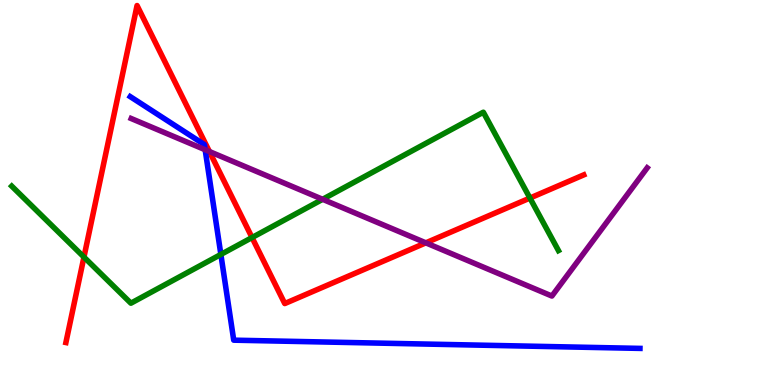[{'lines': ['blue', 'red'], 'intersections': []}, {'lines': ['green', 'red'], 'intersections': [{'x': 1.08, 'y': 3.32}, {'x': 3.25, 'y': 3.83}, {'x': 6.84, 'y': 4.86}]}, {'lines': ['purple', 'red'], 'intersections': [{'x': 2.7, 'y': 6.06}, {'x': 5.49, 'y': 3.69}]}, {'lines': ['blue', 'green'], 'intersections': [{'x': 2.85, 'y': 3.39}]}, {'lines': ['blue', 'purple'], 'intersections': [{'x': 2.65, 'y': 6.11}]}, {'lines': ['green', 'purple'], 'intersections': [{'x': 4.16, 'y': 4.82}]}]